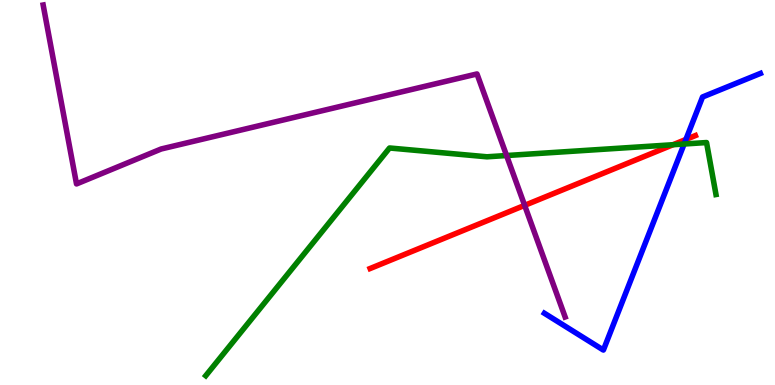[{'lines': ['blue', 'red'], 'intersections': [{'x': 8.85, 'y': 6.38}]}, {'lines': ['green', 'red'], 'intersections': [{'x': 8.68, 'y': 6.24}]}, {'lines': ['purple', 'red'], 'intersections': [{'x': 6.77, 'y': 4.67}]}, {'lines': ['blue', 'green'], 'intersections': [{'x': 8.83, 'y': 6.26}]}, {'lines': ['blue', 'purple'], 'intersections': []}, {'lines': ['green', 'purple'], 'intersections': [{'x': 6.54, 'y': 5.96}]}]